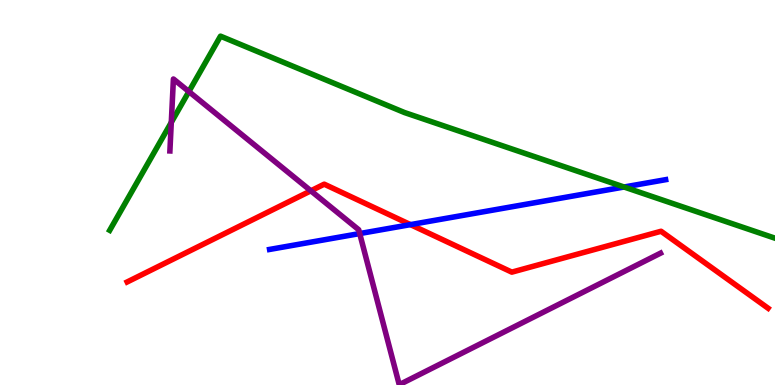[{'lines': ['blue', 'red'], 'intersections': [{'x': 5.3, 'y': 4.17}]}, {'lines': ['green', 'red'], 'intersections': []}, {'lines': ['purple', 'red'], 'intersections': [{'x': 4.01, 'y': 5.04}]}, {'lines': ['blue', 'green'], 'intersections': [{'x': 8.05, 'y': 5.14}]}, {'lines': ['blue', 'purple'], 'intersections': [{'x': 4.64, 'y': 3.93}]}, {'lines': ['green', 'purple'], 'intersections': [{'x': 2.21, 'y': 6.82}, {'x': 2.44, 'y': 7.62}]}]